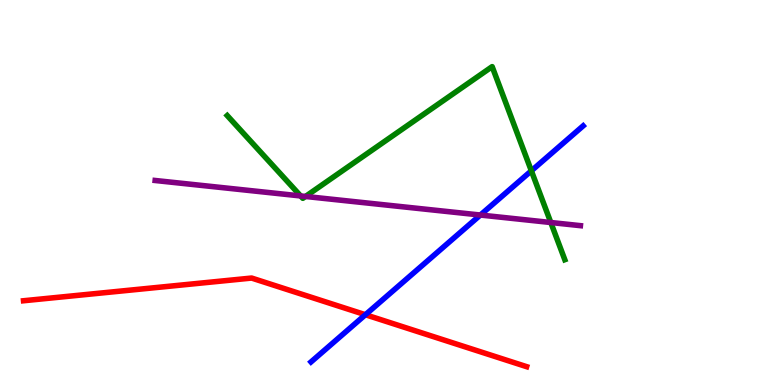[{'lines': ['blue', 'red'], 'intersections': [{'x': 4.72, 'y': 1.83}]}, {'lines': ['green', 'red'], 'intersections': []}, {'lines': ['purple', 'red'], 'intersections': []}, {'lines': ['blue', 'green'], 'intersections': [{'x': 6.86, 'y': 5.56}]}, {'lines': ['blue', 'purple'], 'intersections': [{'x': 6.2, 'y': 4.41}]}, {'lines': ['green', 'purple'], 'intersections': [{'x': 3.88, 'y': 4.91}, {'x': 3.94, 'y': 4.9}, {'x': 7.11, 'y': 4.22}]}]